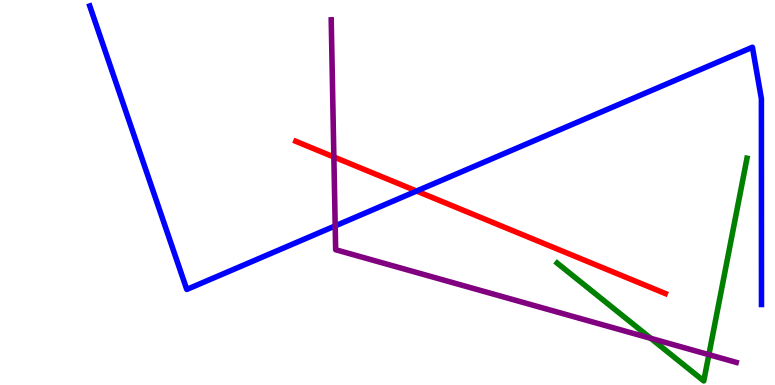[{'lines': ['blue', 'red'], 'intersections': [{'x': 5.38, 'y': 5.04}]}, {'lines': ['green', 'red'], 'intersections': []}, {'lines': ['purple', 'red'], 'intersections': [{'x': 4.31, 'y': 5.92}]}, {'lines': ['blue', 'green'], 'intersections': []}, {'lines': ['blue', 'purple'], 'intersections': [{'x': 4.33, 'y': 4.13}]}, {'lines': ['green', 'purple'], 'intersections': [{'x': 8.4, 'y': 1.21}, {'x': 9.15, 'y': 0.788}]}]